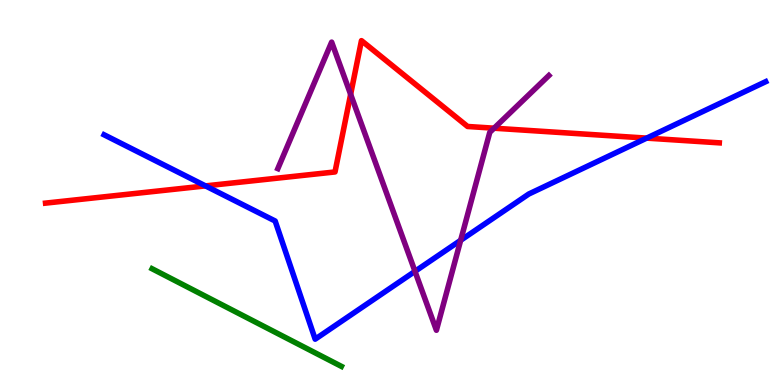[{'lines': ['blue', 'red'], 'intersections': [{'x': 2.65, 'y': 5.17}, {'x': 8.34, 'y': 6.41}]}, {'lines': ['green', 'red'], 'intersections': []}, {'lines': ['purple', 'red'], 'intersections': [{'x': 4.52, 'y': 7.55}, {'x': 6.38, 'y': 6.67}]}, {'lines': ['blue', 'green'], 'intersections': []}, {'lines': ['blue', 'purple'], 'intersections': [{'x': 5.35, 'y': 2.95}, {'x': 5.94, 'y': 3.76}]}, {'lines': ['green', 'purple'], 'intersections': []}]